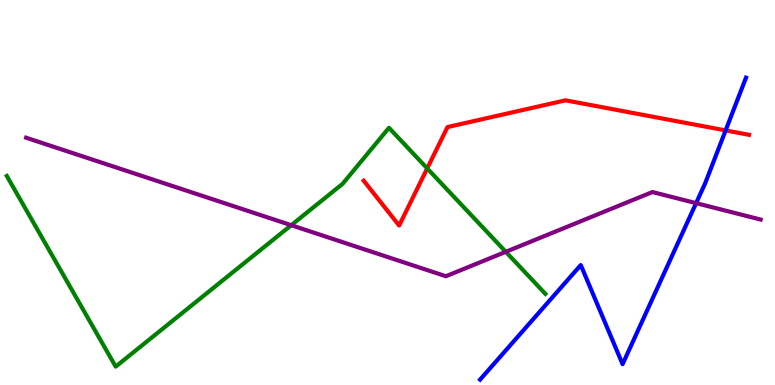[{'lines': ['blue', 'red'], 'intersections': [{'x': 9.36, 'y': 6.61}]}, {'lines': ['green', 'red'], 'intersections': [{'x': 5.51, 'y': 5.63}]}, {'lines': ['purple', 'red'], 'intersections': []}, {'lines': ['blue', 'green'], 'intersections': []}, {'lines': ['blue', 'purple'], 'intersections': [{'x': 8.98, 'y': 4.72}]}, {'lines': ['green', 'purple'], 'intersections': [{'x': 3.76, 'y': 4.15}, {'x': 6.53, 'y': 3.46}]}]